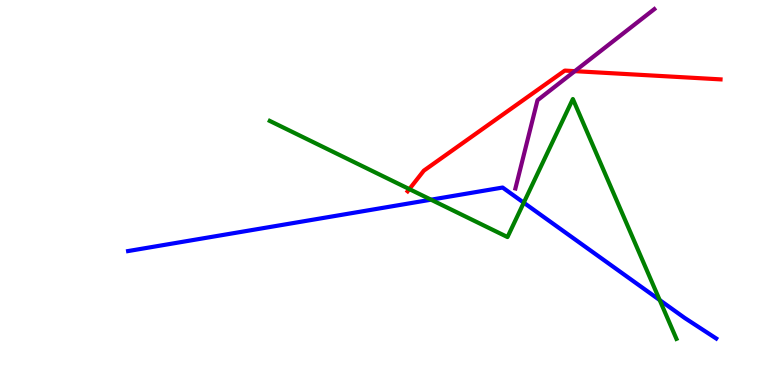[{'lines': ['blue', 'red'], 'intersections': []}, {'lines': ['green', 'red'], 'intersections': [{'x': 5.28, 'y': 5.09}]}, {'lines': ['purple', 'red'], 'intersections': [{'x': 7.42, 'y': 8.15}]}, {'lines': ['blue', 'green'], 'intersections': [{'x': 5.56, 'y': 4.81}, {'x': 6.76, 'y': 4.74}, {'x': 8.51, 'y': 2.21}]}, {'lines': ['blue', 'purple'], 'intersections': []}, {'lines': ['green', 'purple'], 'intersections': []}]